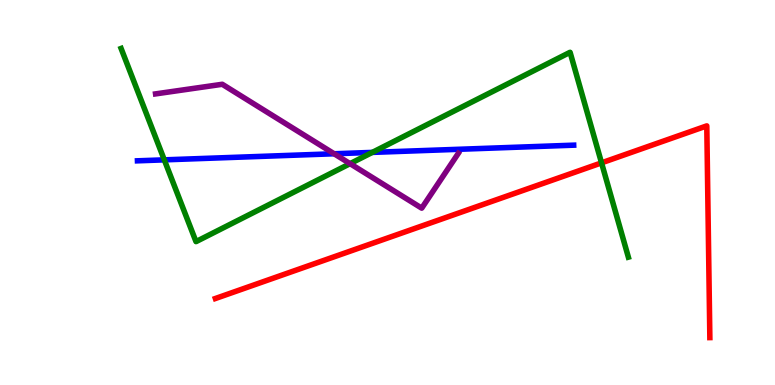[{'lines': ['blue', 'red'], 'intersections': []}, {'lines': ['green', 'red'], 'intersections': [{'x': 7.76, 'y': 5.77}]}, {'lines': ['purple', 'red'], 'intersections': []}, {'lines': ['blue', 'green'], 'intersections': [{'x': 2.12, 'y': 5.85}, {'x': 4.8, 'y': 6.04}]}, {'lines': ['blue', 'purple'], 'intersections': [{'x': 4.31, 'y': 6.01}]}, {'lines': ['green', 'purple'], 'intersections': [{'x': 4.52, 'y': 5.75}]}]